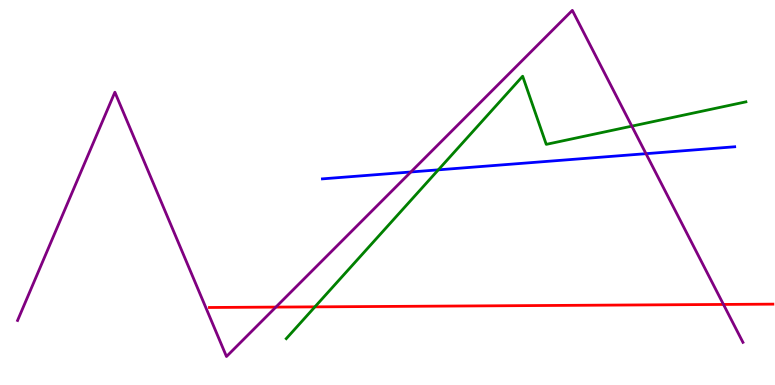[{'lines': ['blue', 'red'], 'intersections': []}, {'lines': ['green', 'red'], 'intersections': [{'x': 4.06, 'y': 2.03}]}, {'lines': ['purple', 'red'], 'intersections': [{'x': 3.56, 'y': 2.02}, {'x': 9.34, 'y': 2.09}]}, {'lines': ['blue', 'green'], 'intersections': [{'x': 5.66, 'y': 5.59}]}, {'lines': ['blue', 'purple'], 'intersections': [{'x': 5.3, 'y': 5.53}, {'x': 8.34, 'y': 6.01}]}, {'lines': ['green', 'purple'], 'intersections': [{'x': 8.15, 'y': 6.72}]}]